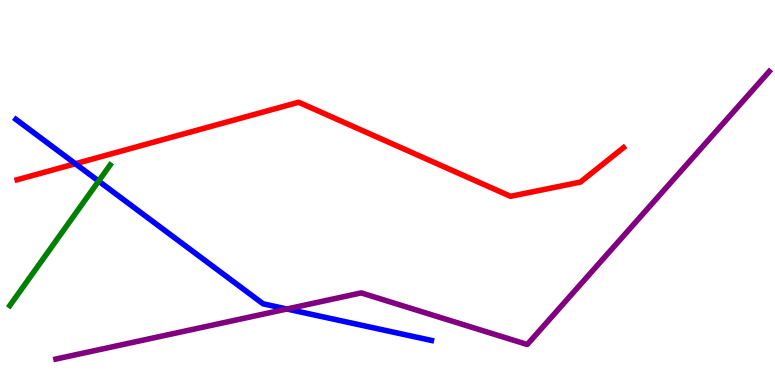[{'lines': ['blue', 'red'], 'intersections': [{'x': 0.972, 'y': 5.75}]}, {'lines': ['green', 'red'], 'intersections': []}, {'lines': ['purple', 'red'], 'intersections': []}, {'lines': ['blue', 'green'], 'intersections': [{'x': 1.27, 'y': 5.3}]}, {'lines': ['blue', 'purple'], 'intersections': [{'x': 3.7, 'y': 1.97}]}, {'lines': ['green', 'purple'], 'intersections': []}]